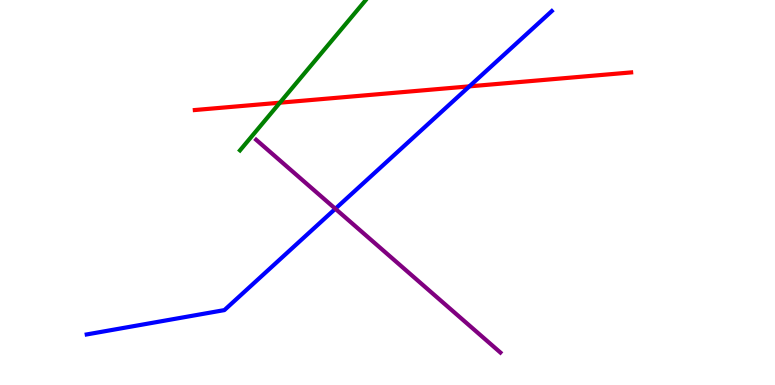[{'lines': ['blue', 'red'], 'intersections': [{'x': 6.06, 'y': 7.76}]}, {'lines': ['green', 'red'], 'intersections': [{'x': 3.61, 'y': 7.33}]}, {'lines': ['purple', 'red'], 'intersections': []}, {'lines': ['blue', 'green'], 'intersections': []}, {'lines': ['blue', 'purple'], 'intersections': [{'x': 4.33, 'y': 4.58}]}, {'lines': ['green', 'purple'], 'intersections': []}]